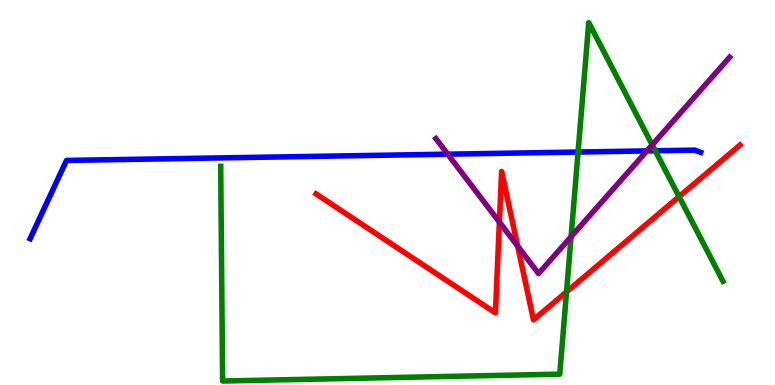[{'lines': ['blue', 'red'], 'intersections': []}, {'lines': ['green', 'red'], 'intersections': [{'x': 7.31, 'y': 2.42}, {'x': 8.76, 'y': 4.89}]}, {'lines': ['purple', 'red'], 'intersections': [{'x': 6.44, 'y': 4.23}, {'x': 6.68, 'y': 3.61}]}, {'lines': ['blue', 'green'], 'intersections': [{'x': 7.46, 'y': 6.05}, {'x': 8.45, 'y': 6.08}]}, {'lines': ['blue', 'purple'], 'intersections': [{'x': 5.78, 'y': 6.0}, {'x': 8.35, 'y': 6.08}]}, {'lines': ['green', 'purple'], 'intersections': [{'x': 7.37, 'y': 3.85}, {'x': 8.42, 'y': 6.24}]}]